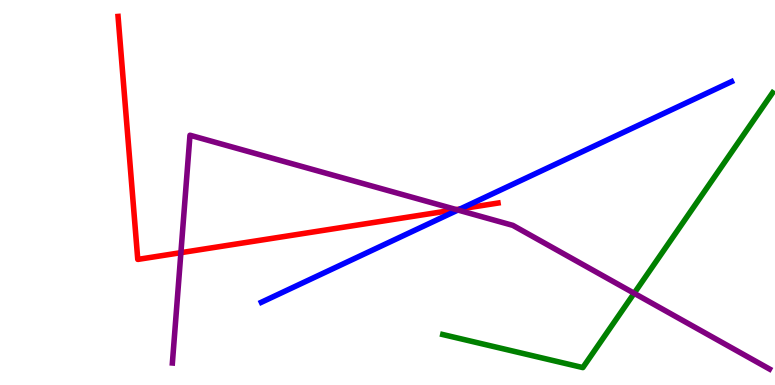[{'lines': ['blue', 'red'], 'intersections': [{'x': 5.94, 'y': 4.57}]}, {'lines': ['green', 'red'], 'intersections': []}, {'lines': ['purple', 'red'], 'intersections': [{'x': 2.33, 'y': 3.44}, {'x': 5.89, 'y': 4.56}]}, {'lines': ['blue', 'green'], 'intersections': []}, {'lines': ['blue', 'purple'], 'intersections': [{'x': 5.91, 'y': 4.54}]}, {'lines': ['green', 'purple'], 'intersections': [{'x': 8.18, 'y': 2.38}]}]